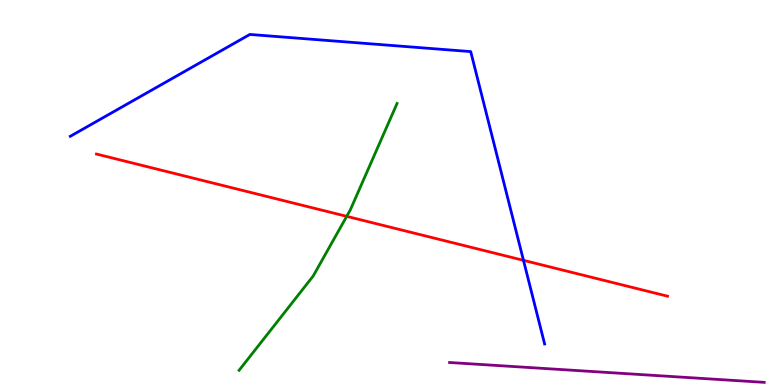[{'lines': ['blue', 'red'], 'intersections': [{'x': 6.75, 'y': 3.24}]}, {'lines': ['green', 'red'], 'intersections': [{'x': 4.47, 'y': 4.38}]}, {'lines': ['purple', 'red'], 'intersections': []}, {'lines': ['blue', 'green'], 'intersections': []}, {'lines': ['blue', 'purple'], 'intersections': []}, {'lines': ['green', 'purple'], 'intersections': []}]